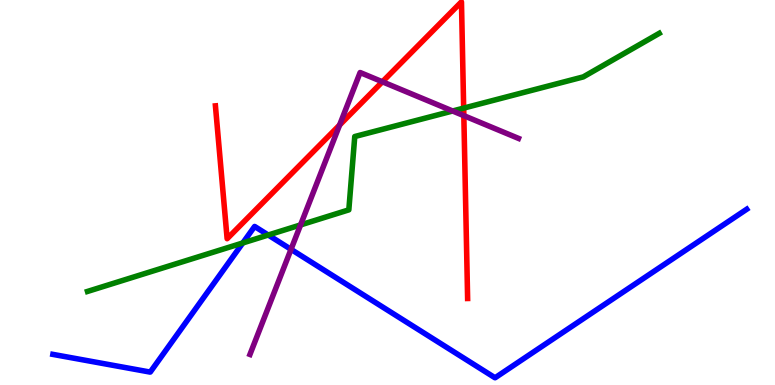[{'lines': ['blue', 'red'], 'intersections': []}, {'lines': ['green', 'red'], 'intersections': [{'x': 5.98, 'y': 7.19}]}, {'lines': ['purple', 'red'], 'intersections': [{'x': 4.38, 'y': 6.75}, {'x': 4.93, 'y': 7.88}, {'x': 5.98, 'y': 7.0}]}, {'lines': ['blue', 'green'], 'intersections': [{'x': 3.13, 'y': 3.69}, {'x': 3.46, 'y': 3.9}]}, {'lines': ['blue', 'purple'], 'intersections': [{'x': 3.76, 'y': 3.52}]}, {'lines': ['green', 'purple'], 'intersections': [{'x': 3.88, 'y': 4.16}, {'x': 5.84, 'y': 7.12}]}]